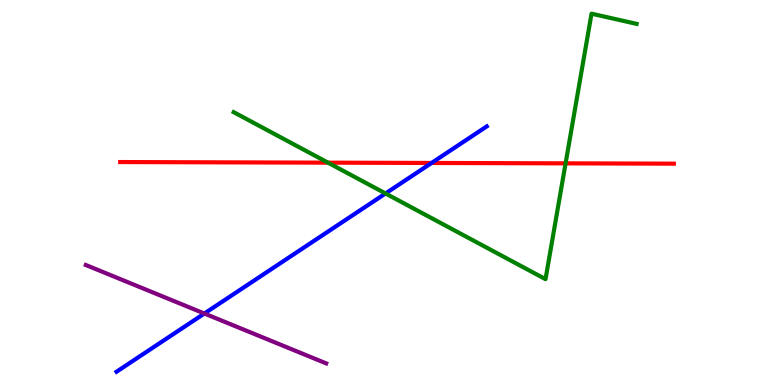[{'lines': ['blue', 'red'], 'intersections': [{'x': 5.57, 'y': 5.77}]}, {'lines': ['green', 'red'], 'intersections': [{'x': 4.23, 'y': 5.78}, {'x': 7.3, 'y': 5.76}]}, {'lines': ['purple', 'red'], 'intersections': []}, {'lines': ['blue', 'green'], 'intersections': [{'x': 4.97, 'y': 4.97}]}, {'lines': ['blue', 'purple'], 'intersections': [{'x': 2.64, 'y': 1.86}]}, {'lines': ['green', 'purple'], 'intersections': []}]